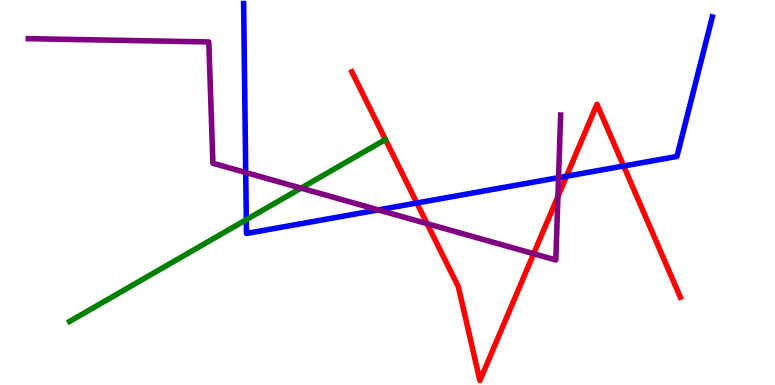[{'lines': ['blue', 'red'], 'intersections': [{'x': 5.38, 'y': 4.73}, {'x': 7.31, 'y': 5.42}, {'x': 8.05, 'y': 5.69}]}, {'lines': ['green', 'red'], 'intersections': []}, {'lines': ['purple', 'red'], 'intersections': [{'x': 5.51, 'y': 4.19}, {'x': 6.89, 'y': 3.41}, {'x': 7.2, 'y': 4.9}]}, {'lines': ['blue', 'green'], 'intersections': [{'x': 3.18, 'y': 4.29}]}, {'lines': ['blue', 'purple'], 'intersections': [{'x': 3.17, 'y': 5.52}, {'x': 4.88, 'y': 4.55}, {'x': 7.21, 'y': 5.39}]}, {'lines': ['green', 'purple'], 'intersections': [{'x': 3.88, 'y': 5.11}]}]